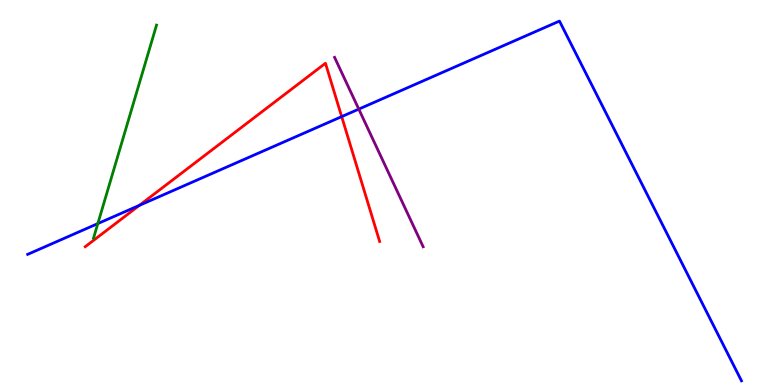[{'lines': ['blue', 'red'], 'intersections': [{'x': 1.8, 'y': 4.67}, {'x': 4.41, 'y': 6.97}]}, {'lines': ['green', 'red'], 'intersections': []}, {'lines': ['purple', 'red'], 'intersections': []}, {'lines': ['blue', 'green'], 'intersections': [{'x': 1.26, 'y': 4.19}]}, {'lines': ['blue', 'purple'], 'intersections': [{'x': 4.63, 'y': 7.17}]}, {'lines': ['green', 'purple'], 'intersections': []}]